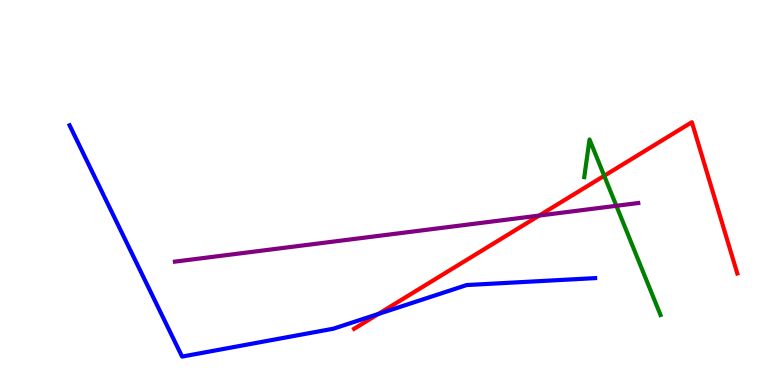[{'lines': ['blue', 'red'], 'intersections': [{'x': 4.88, 'y': 1.84}]}, {'lines': ['green', 'red'], 'intersections': [{'x': 7.8, 'y': 5.43}]}, {'lines': ['purple', 'red'], 'intersections': [{'x': 6.96, 'y': 4.4}]}, {'lines': ['blue', 'green'], 'intersections': []}, {'lines': ['blue', 'purple'], 'intersections': []}, {'lines': ['green', 'purple'], 'intersections': [{'x': 7.95, 'y': 4.65}]}]